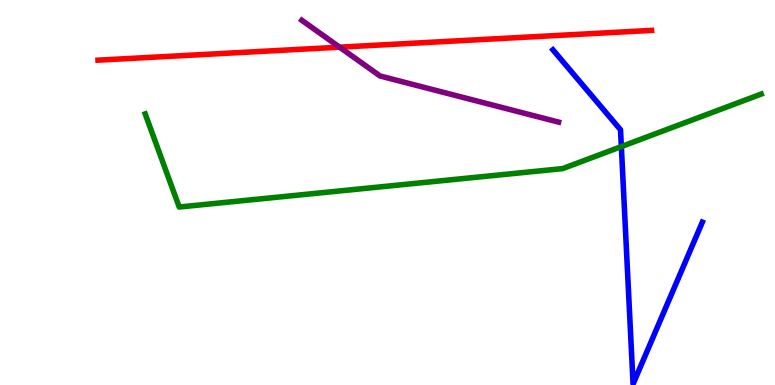[{'lines': ['blue', 'red'], 'intersections': []}, {'lines': ['green', 'red'], 'intersections': []}, {'lines': ['purple', 'red'], 'intersections': [{'x': 4.38, 'y': 8.77}]}, {'lines': ['blue', 'green'], 'intersections': [{'x': 8.02, 'y': 6.19}]}, {'lines': ['blue', 'purple'], 'intersections': []}, {'lines': ['green', 'purple'], 'intersections': []}]